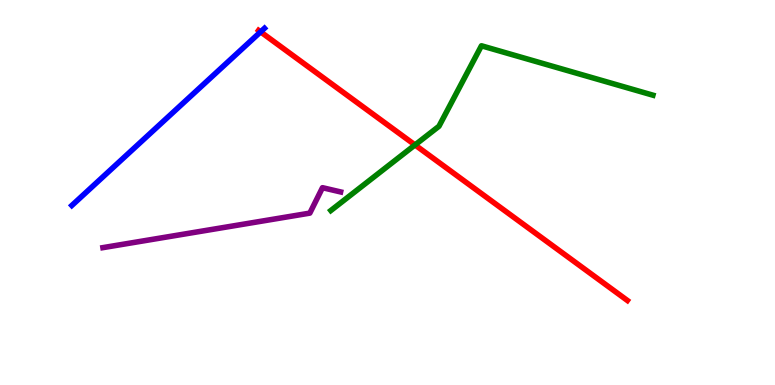[{'lines': ['blue', 'red'], 'intersections': [{'x': 3.36, 'y': 9.17}]}, {'lines': ['green', 'red'], 'intersections': [{'x': 5.35, 'y': 6.24}]}, {'lines': ['purple', 'red'], 'intersections': []}, {'lines': ['blue', 'green'], 'intersections': []}, {'lines': ['blue', 'purple'], 'intersections': []}, {'lines': ['green', 'purple'], 'intersections': []}]